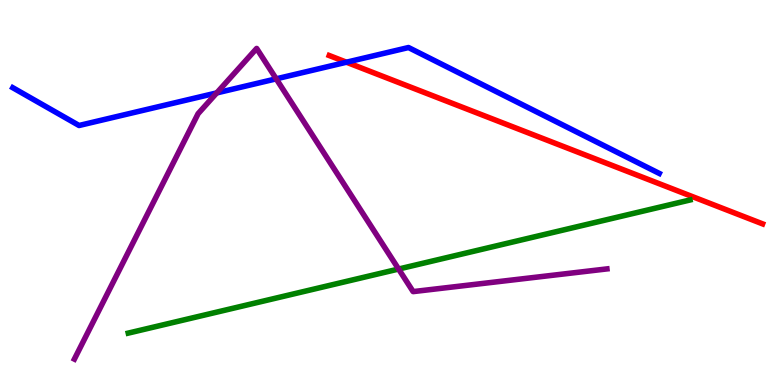[{'lines': ['blue', 'red'], 'intersections': [{'x': 4.47, 'y': 8.38}]}, {'lines': ['green', 'red'], 'intersections': []}, {'lines': ['purple', 'red'], 'intersections': []}, {'lines': ['blue', 'green'], 'intersections': []}, {'lines': ['blue', 'purple'], 'intersections': [{'x': 2.8, 'y': 7.59}, {'x': 3.56, 'y': 7.95}]}, {'lines': ['green', 'purple'], 'intersections': [{'x': 5.14, 'y': 3.01}]}]